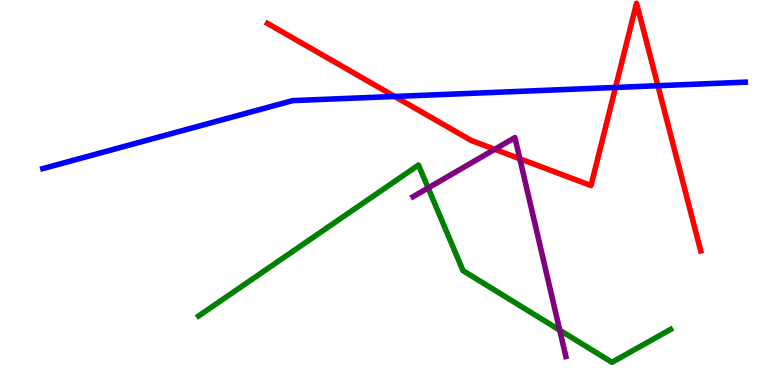[{'lines': ['blue', 'red'], 'intersections': [{'x': 5.09, 'y': 7.49}, {'x': 7.94, 'y': 7.73}, {'x': 8.49, 'y': 7.77}]}, {'lines': ['green', 'red'], 'intersections': []}, {'lines': ['purple', 'red'], 'intersections': [{'x': 6.38, 'y': 6.12}, {'x': 6.71, 'y': 5.88}]}, {'lines': ['blue', 'green'], 'intersections': []}, {'lines': ['blue', 'purple'], 'intersections': []}, {'lines': ['green', 'purple'], 'intersections': [{'x': 5.52, 'y': 5.12}, {'x': 7.22, 'y': 1.42}]}]